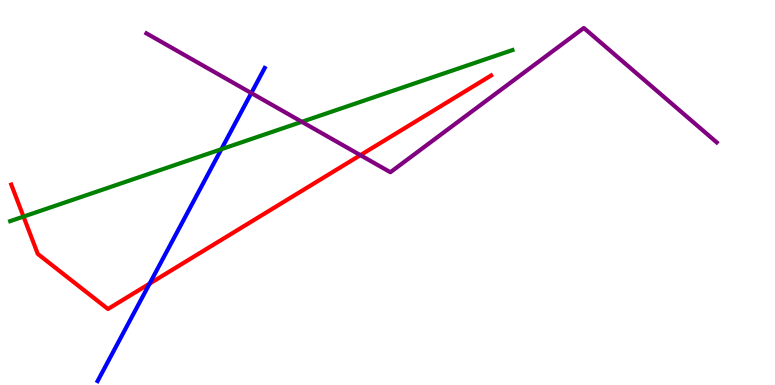[{'lines': ['blue', 'red'], 'intersections': [{'x': 1.93, 'y': 2.63}]}, {'lines': ['green', 'red'], 'intersections': [{'x': 0.303, 'y': 4.37}]}, {'lines': ['purple', 'red'], 'intersections': [{'x': 4.65, 'y': 5.97}]}, {'lines': ['blue', 'green'], 'intersections': [{'x': 2.86, 'y': 6.12}]}, {'lines': ['blue', 'purple'], 'intersections': [{'x': 3.24, 'y': 7.58}]}, {'lines': ['green', 'purple'], 'intersections': [{'x': 3.89, 'y': 6.84}]}]